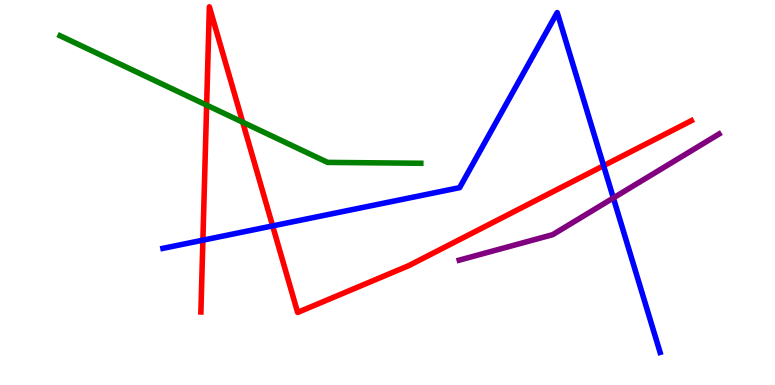[{'lines': ['blue', 'red'], 'intersections': [{'x': 2.62, 'y': 3.76}, {'x': 3.52, 'y': 4.13}, {'x': 7.79, 'y': 5.7}]}, {'lines': ['green', 'red'], 'intersections': [{'x': 2.67, 'y': 7.27}, {'x': 3.13, 'y': 6.83}]}, {'lines': ['purple', 'red'], 'intersections': []}, {'lines': ['blue', 'green'], 'intersections': []}, {'lines': ['blue', 'purple'], 'intersections': [{'x': 7.91, 'y': 4.86}]}, {'lines': ['green', 'purple'], 'intersections': []}]